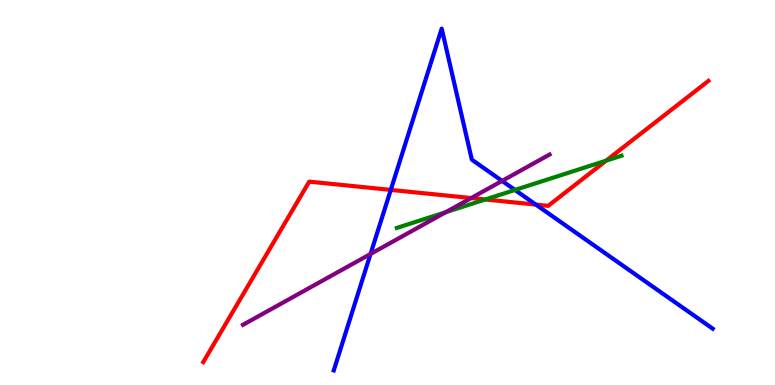[{'lines': ['blue', 'red'], 'intersections': [{'x': 5.04, 'y': 5.07}, {'x': 6.91, 'y': 4.69}]}, {'lines': ['green', 'red'], 'intersections': [{'x': 6.26, 'y': 4.82}, {'x': 7.82, 'y': 5.83}]}, {'lines': ['purple', 'red'], 'intersections': [{'x': 6.08, 'y': 4.86}]}, {'lines': ['blue', 'green'], 'intersections': [{'x': 6.64, 'y': 5.07}]}, {'lines': ['blue', 'purple'], 'intersections': [{'x': 4.78, 'y': 3.4}, {'x': 6.48, 'y': 5.3}]}, {'lines': ['green', 'purple'], 'intersections': [{'x': 5.75, 'y': 4.49}]}]